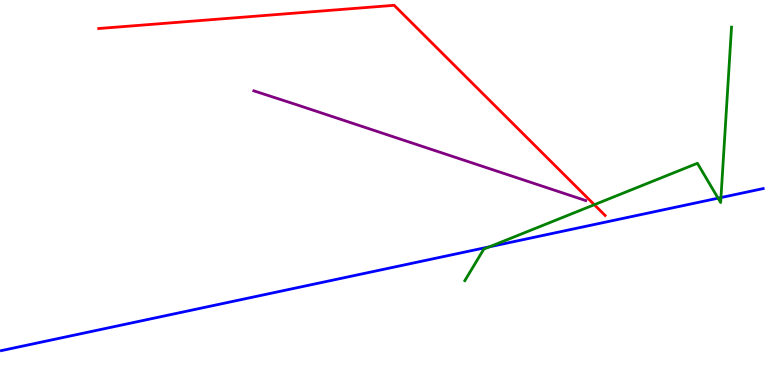[{'lines': ['blue', 'red'], 'intersections': []}, {'lines': ['green', 'red'], 'intersections': [{'x': 7.67, 'y': 4.68}]}, {'lines': ['purple', 'red'], 'intersections': []}, {'lines': ['blue', 'green'], 'intersections': [{'x': 6.32, 'y': 3.59}, {'x': 9.27, 'y': 4.85}, {'x': 9.3, 'y': 4.87}]}, {'lines': ['blue', 'purple'], 'intersections': []}, {'lines': ['green', 'purple'], 'intersections': []}]